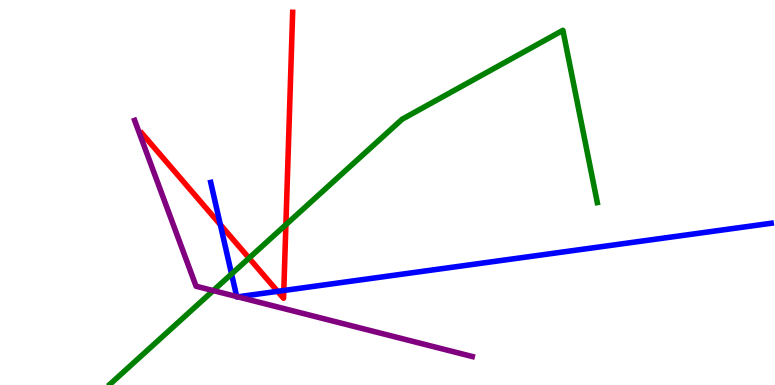[{'lines': ['blue', 'red'], 'intersections': [{'x': 2.84, 'y': 4.16}, {'x': 3.58, 'y': 2.43}, {'x': 3.66, 'y': 2.45}]}, {'lines': ['green', 'red'], 'intersections': [{'x': 3.21, 'y': 3.3}, {'x': 3.69, 'y': 4.16}]}, {'lines': ['purple', 'red'], 'intersections': []}, {'lines': ['blue', 'green'], 'intersections': [{'x': 2.99, 'y': 2.88}]}, {'lines': ['blue', 'purple'], 'intersections': [{'x': 3.05, 'y': 2.3}, {'x': 3.07, 'y': 2.29}]}, {'lines': ['green', 'purple'], 'intersections': [{'x': 2.75, 'y': 2.45}]}]